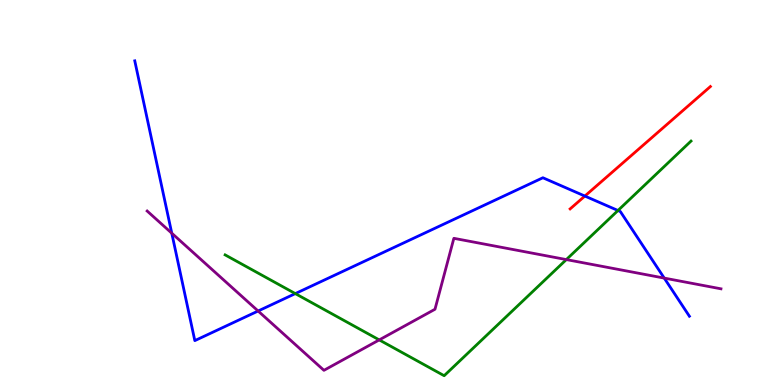[{'lines': ['blue', 'red'], 'intersections': [{'x': 7.55, 'y': 4.91}]}, {'lines': ['green', 'red'], 'intersections': []}, {'lines': ['purple', 'red'], 'intersections': []}, {'lines': ['blue', 'green'], 'intersections': [{'x': 3.81, 'y': 2.37}, {'x': 7.97, 'y': 4.53}]}, {'lines': ['blue', 'purple'], 'intersections': [{'x': 2.22, 'y': 3.94}, {'x': 3.33, 'y': 1.92}, {'x': 8.57, 'y': 2.78}]}, {'lines': ['green', 'purple'], 'intersections': [{'x': 4.89, 'y': 1.17}, {'x': 7.31, 'y': 3.26}]}]